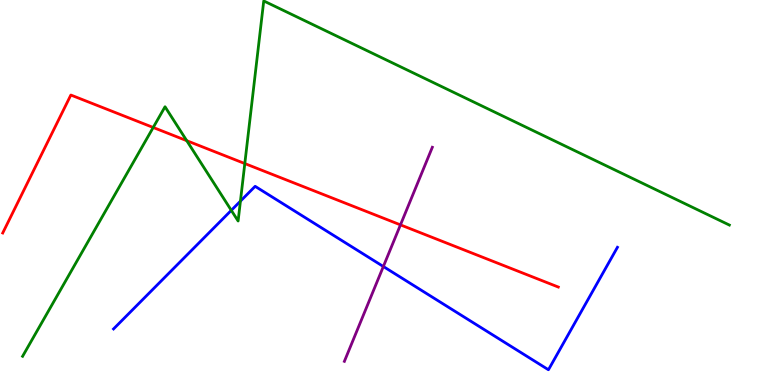[{'lines': ['blue', 'red'], 'intersections': []}, {'lines': ['green', 'red'], 'intersections': [{'x': 1.98, 'y': 6.69}, {'x': 2.41, 'y': 6.35}, {'x': 3.16, 'y': 5.75}]}, {'lines': ['purple', 'red'], 'intersections': [{'x': 5.17, 'y': 4.16}]}, {'lines': ['blue', 'green'], 'intersections': [{'x': 2.98, 'y': 4.54}, {'x': 3.1, 'y': 4.78}]}, {'lines': ['blue', 'purple'], 'intersections': [{'x': 4.95, 'y': 3.08}]}, {'lines': ['green', 'purple'], 'intersections': []}]